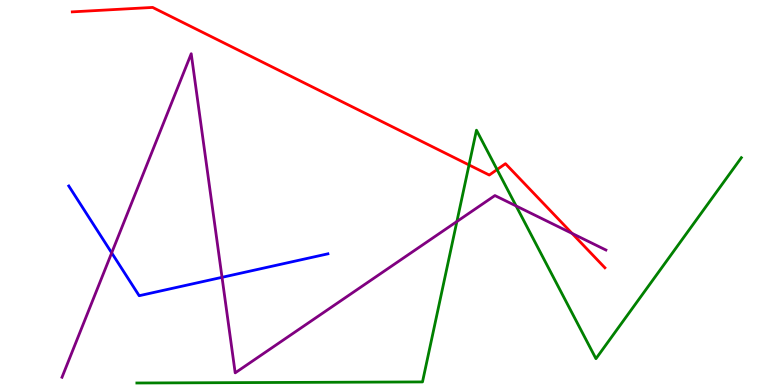[{'lines': ['blue', 'red'], 'intersections': []}, {'lines': ['green', 'red'], 'intersections': [{'x': 6.05, 'y': 5.72}, {'x': 6.41, 'y': 5.6}]}, {'lines': ['purple', 'red'], 'intersections': [{'x': 7.38, 'y': 3.94}]}, {'lines': ['blue', 'green'], 'intersections': []}, {'lines': ['blue', 'purple'], 'intersections': [{'x': 1.44, 'y': 3.43}, {'x': 2.86, 'y': 2.8}]}, {'lines': ['green', 'purple'], 'intersections': [{'x': 5.9, 'y': 4.25}, {'x': 6.66, 'y': 4.65}]}]